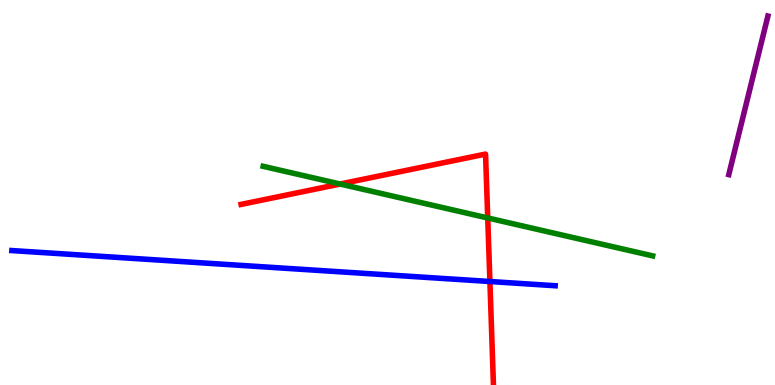[{'lines': ['blue', 'red'], 'intersections': [{'x': 6.32, 'y': 2.69}]}, {'lines': ['green', 'red'], 'intersections': [{'x': 4.39, 'y': 5.22}, {'x': 6.29, 'y': 4.34}]}, {'lines': ['purple', 'red'], 'intersections': []}, {'lines': ['blue', 'green'], 'intersections': []}, {'lines': ['blue', 'purple'], 'intersections': []}, {'lines': ['green', 'purple'], 'intersections': []}]